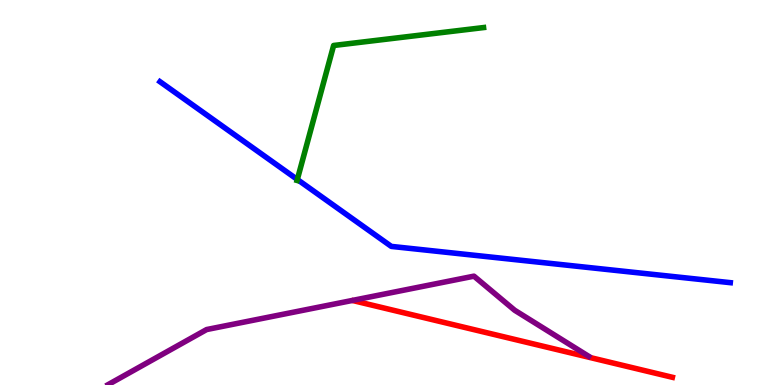[{'lines': ['blue', 'red'], 'intersections': []}, {'lines': ['green', 'red'], 'intersections': []}, {'lines': ['purple', 'red'], 'intersections': []}, {'lines': ['blue', 'green'], 'intersections': [{'x': 3.84, 'y': 5.34}]}, {'lines': ['blue', 'purple'], 'intersections': []}, {'lines': ['green', 'purple'], 'intersections': []}]